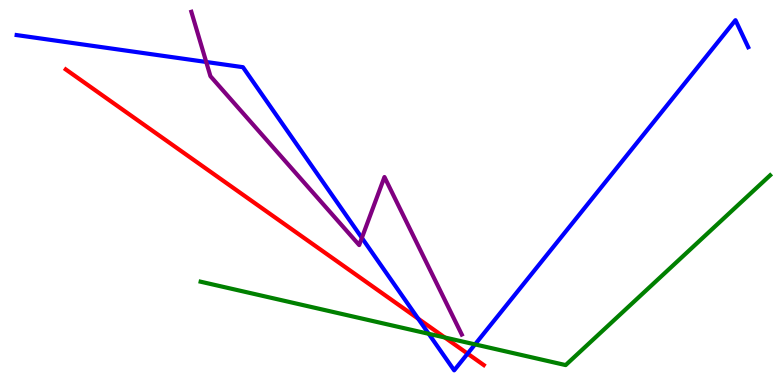[{'lines': ['blue', 'red'], 'intersections': [{'x': 5.4, 'y': 1.72}, {'x': 6.03, 'y': 0.815}]}, {'lines': ['green', 'red'], 'intersections': [{'x': 5.74, 'y': 1.23}]}, {'lines': ['purple', 'red'], 'intersections': []}, {'lines': ['blue', 'green'], 'intersections': [{'x': 5.53, 'y': 1.33}, {'x': 6.13, 'y': 1.05}]}, {'lines': ['blue', 'purple'], 'intersections': [{'x': 2.66, 'y': 8.39}, {'x': 4.67, 'y': 3.82}]}, {'lines': ['green', 'purple'], 'intersections': []}]